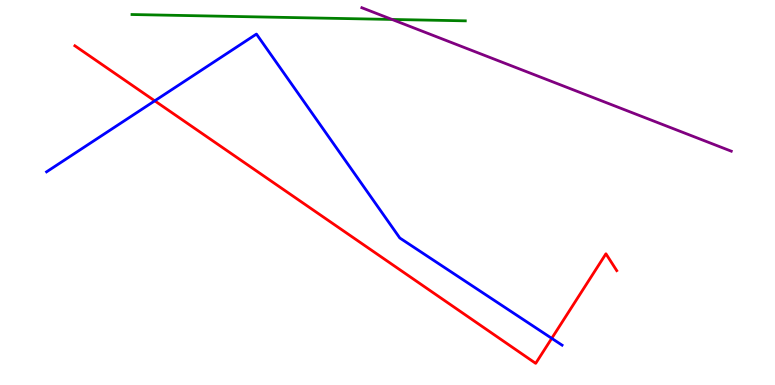[{'lines': ['blue', 'red'], 'intersections': [{'x': 2.0, 'y': 7.38}, {'x': 7.12, 'y': 1.21}]}, {'lines': ['green', 'red'], 'intersections': []}, {'lines': ['purple', 'red'], 'intersections': []}, {'lines': ['blue', 'green'], 'intersections': []}, {'lines': ['blue', 'purple'], 'intersections': []}, {'lines': ['green', 'purple'], 'intersections': [{'x': 5.06, 'y': 9.49}]}]